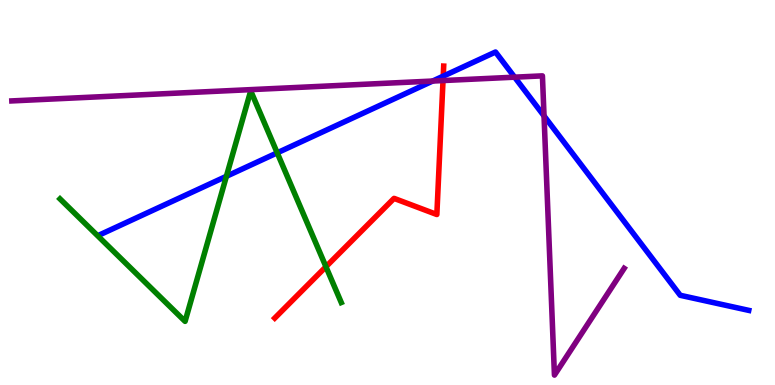[{'lines': ['blue', 'red'], 'intersections': [{'x': 5.72, 'y': 8.02}]}, {'lines': ['green', 'red'], 'intersections': [{'x': 4.21, 'y': 3.07}]}, {'lines': ['purple', 'red'], 'intersections': [{'x': 5.72, 'y': 7.91}]}, {'lines': ['blue', 'green'], 'intersections': [{'x': 2.92, 'y': 5.42}, {'x': 3.58, 'y': 6.03}]}, {'lines': ['blue', 'purple'], 'intersections': [{'x': 5.58, 'y': 7.89}, {'x': 6.64, 'y': 8.0}, {'x': 7.02, 'y': 6.99}]}, {'lines': ['green', 'purple'], 'intersections': []}]